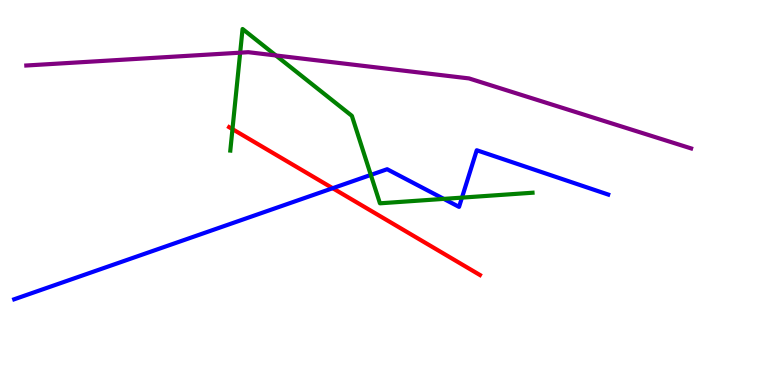[{'lines': ['blue', 'red'], 'intersections': [{'x': 4.29, 'y': 5.11}]}, {'lines': ['green', 'red'], 'intersections': [{'x': 3.0, 'y': 6.65}]}, {'lines': ['purple', 'red'], 'intersections': []}, {'lines': ['blue', 'green'], 'intersections': [{'x': 4.78, 'y': 5.46}, {'x': 5.73, 'y': 4.83}, {'x': 5.96, 'y': 4.87}]}, {'lines': ['blue', 'purple'], 'intersections': []}, {'lines': ['green', 'purple'], 'intersections': [{'x': 3.1, 'y': 8.63}, {'x': 3.56, 'y': 8.56}]}]